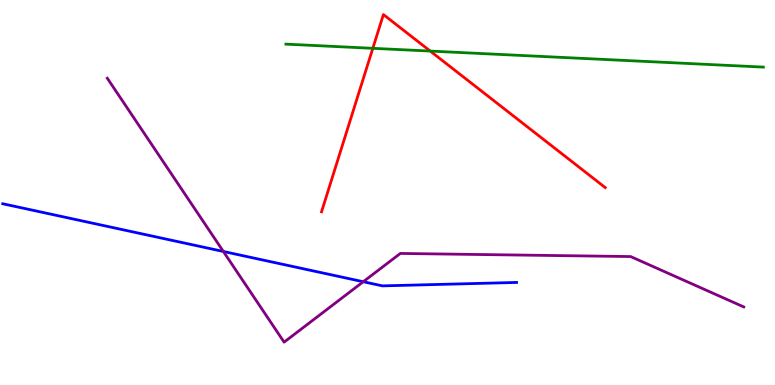[{'lines': ['blue', 'red'], 'intersections': []}, {'lines': ['green', 'red'], 'intersections': [{'x': 4.81, 'y': 8.75}, {'x': 5.55, 'y': 8.67}]}, {'lines': ['purple', 'red'], 'intersections': []}, {'lines': ['blue', 'green'], 'intersections': []}, {'lines': ['blue', 'purple'], 'intersections': [{'x': 2.88, 'y': 3.47}, {'x': 4.69, 'y': 2.68}]}, {'lines': ['green', 'purple'], 'intersections': []}]